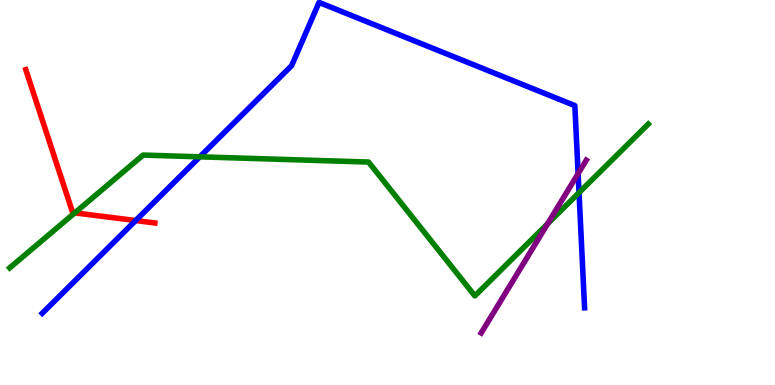[{'lines': ['blue', 'red'], 'intersections': [{'x': 1.75, 'y': 4.27}]}, {'lines': ['green', 'red'], 'intersections': [{'x': 0.965, 'y': 4.47}]}, {'lines': ['purple', 'red'], 'intersections': []}, {'lines': ['blue', 'green'], 'intersections': [{'x': 2.58, 'y': 5.93}, {'x': 7.47, 'y': 5.0}]}, {'lines': ['blue', 'purple'], 'intersections': [{'x': 7.46, 'y': 5.49}]}, {'lines': ['green', 'purple'], 'intersections': [{'x': 7.07, 'y': 4.19}]}]